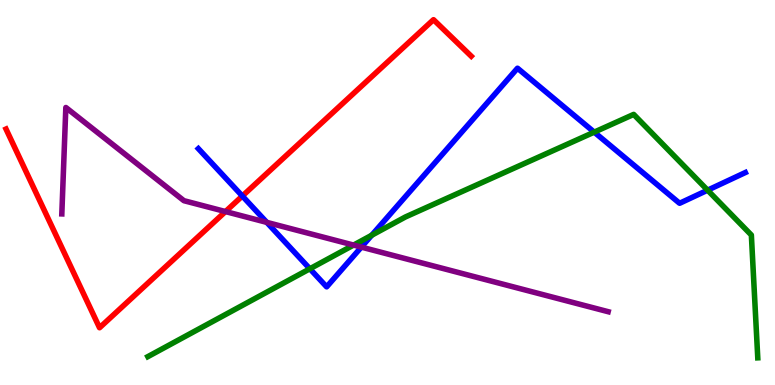[{'lines': ['blue', 'red'], 'intersections': [{'x': 3.13, 'y': 4.91}]}, {'lines': ['green', 'red'], 'intersections': []}, {'lines': ['purple', 'red'], 'intersections': [{'x': 2.91, 'y': 4.5}]}, {'lines': ['blue', 'green'], 'intersections': [{'x': 4.0, 'y': 3.02}, {'x': 4.8, 'y': 3.89}, {'x': 7.67, 'y': 6.57}, {'x': 9.13, 'y': 5.06}]}, {'lines': ['blue', 'purple'], 'intersections': [{'x': 3.44, 'y': 4.22}, {'x': 4.66, 'y': 3.58}]}, {'lines': ['green', 'purple'], 'intersections': [{'x': 4.56, 'y': 3.63}]}]